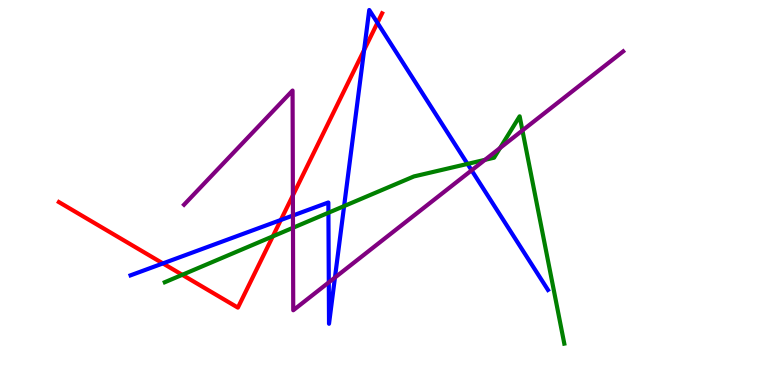[{'lines': ['blue', 'red'], 'intersections': [{'x': 2.1, 'y': 3.16}, {'x': 3.62, 'y': 4.29}, {'x': 4.7, 'y': 8.7}, {'x': 4.87, 'y': 9.41}]}, {'lines': ['green', 'red'], 'intersections': [{'x': 2.35, 'y': 2.86}, {'x': 3.52, 'y': 3.86}]}, {'lines': ['purple', 'red'], 'intersections': [{'x': 3.78, 'y': 4.93}]}, {'lines': ['blue', 'green'], 'intersections': [{'x': 4.24, 'y': 4.47}, {'x': 4.44, 'y': 4.65}, {'x': 6.03, 'y': 5.74}]}, {'lines': ['blue', 'purple'], 'intersections': [{'x': 3.78, 'y': 4.4}, {'x': 4.24, 'y': 2.67}, {'x': 4.32, 'y': 2.79}, {'x': 6.09, 'y': 5.58}]}, {'lines': ['green', 'purple'], 'intersections': [{'x': 3.78, 'y': 4.08}, {'x': 6.26, 'y': 5.85}, {'x': 6.45, 'y': 6.16}, {'x': 6.74, 'y': 6.61}]}]